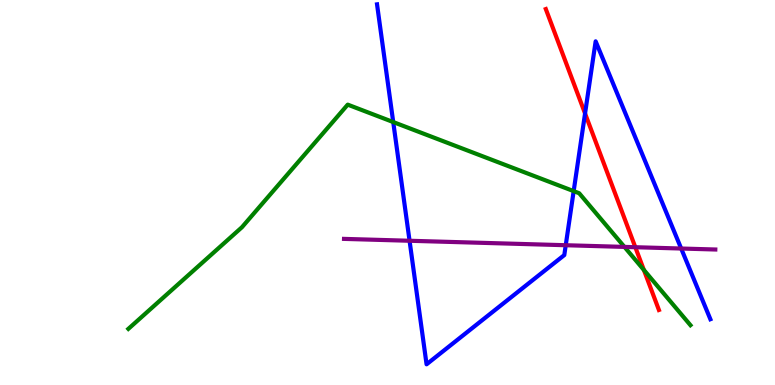[{'lines': ['blue', 'red'], 'intersections': [{'x': 7.55, 'y': 7.05}]}, {'lines': ['green', 'red'], 'intersections': [{'x': 8.31, 'y': 2.99}]}, {'lines': ['purple', 'red'], 'intersections': [{'x': 8.2, 'y': 3.58}]}, {'lines': ['blue', 'green'], 'intersections': [{'x': 5.07, 'y': 6.83}, {'x': 7.4, 'y': 5.04}]}, {'lines': ['blue', 'purple'], 'intersections': [{'x': 5.28, 'y': 3.75}, {'x': 7.3, 'y': 3.63}, {'x': 8.79, 'y': 3.54}]}, {'lines': ['green', 'purple'], 'intersections': [{'x': 8.06, 'y': 3.59}]}]